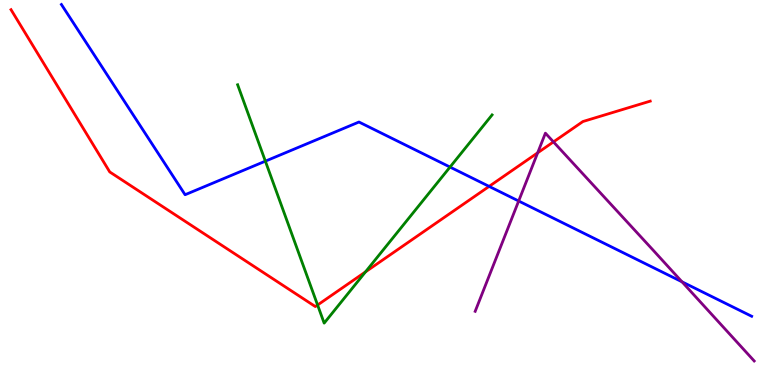[{'lines': ['blue', 'red'], 'intersections': [{'x': 6.31, 'y': 5.16}]}, {'lines': ['green', 'red'], 'intersections': [{'x': 4.1, 'y': 2.08}, {'x': 4.72, 'y': 2.94}]}, {'lines': ['purple', 'red'], 'intersections': [{'x': 6.94, 'y': 6.03}, {'x': 7.14, 'y': 6.31}]}, {'lines': ['blue', 'green'], 'intersections': [{'x': 3.42, 'y': 5.81}, {'x': 5.81, 'y': 5.66}]}, {'lines': ['blue', 'purple'], 'intersections': [{'x': 6.69, 'y': 4.78}, {'x': 8.8, 'y': 2.68}]}, {'lines': ['green', 'purple'], 'intersections': []}]